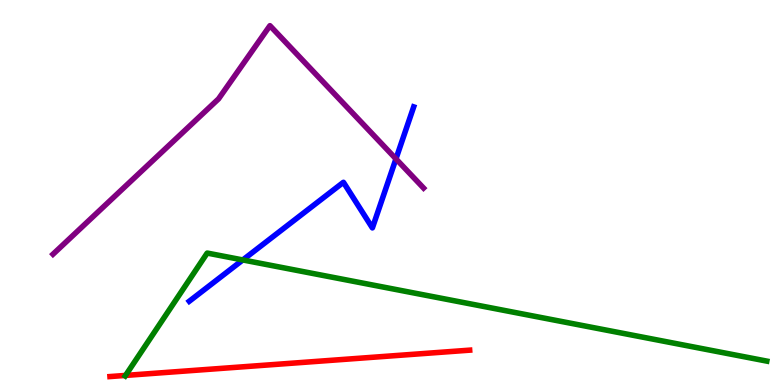[{'lines': ['blue', 'red'], 'intersections': []}, {'lines': ['green', 'red'], 'intersections': [{'x': 1.62, 'y': 0.249}]}, {'lines': ['purple', 'red'], 'intersections': []}, {'lines': ['blue', 'green'], 'intersections': [{'x': 3.13, 'y': 3.25}]}, {'lines': ['blue', 'purple'], 'intersections': [{'x': 5.11, 'y': 5.87}]}, {'lines': ['green', 'purple'], 'intersections': []}]